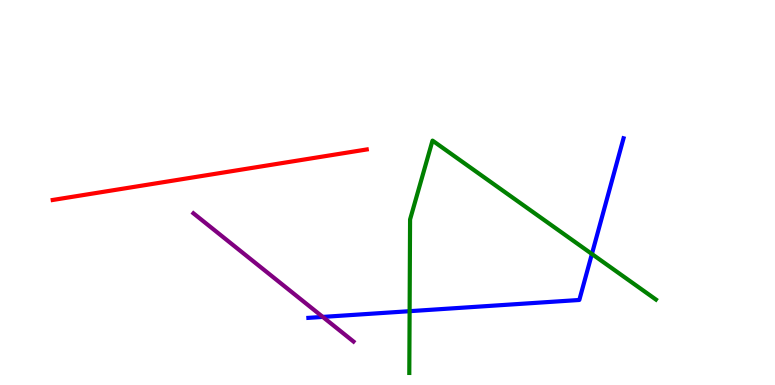[{'lines': ['blue', 'red'], 'intersections': []}, {'lines': ['green', 'red'], 'intersections': []}, {'lines': ['purple', 'red'], 'intersections': []}, {'lines': ['blue', 'green'], 'intersections': [{'x': 5.29, 'y': 1.92}, {'x': 7.64, 'y': 3.4}]}, {'lines': ['blue', 'purple'], 'intersections': [{'x': 4.16, 'y': 1.77}]}, {'lines': ['green', 'purple'], 'intersections': []}]